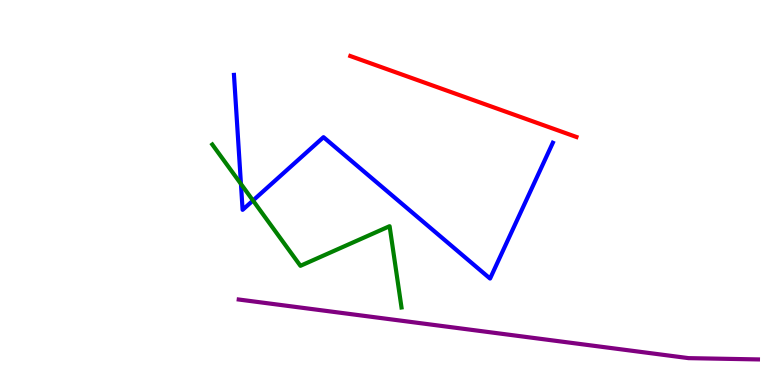[{'lines': ['blue', 'red'], 'intersections': []}, {'lines': ['green', 'red'], 'intersections': []}, {'lines': ['purple', 'red'], 'intersections': []}, {'lines': ['blue', 'green'], 'intersections': [{'x': 3.11, 'y': 5.22}, {'x': 3.26, 'y': 4.79}]}, {'lines': ['blue', 'purple'], 'intersections': []}, {'lines': ['green', 'purple'], 'intersections': []}]